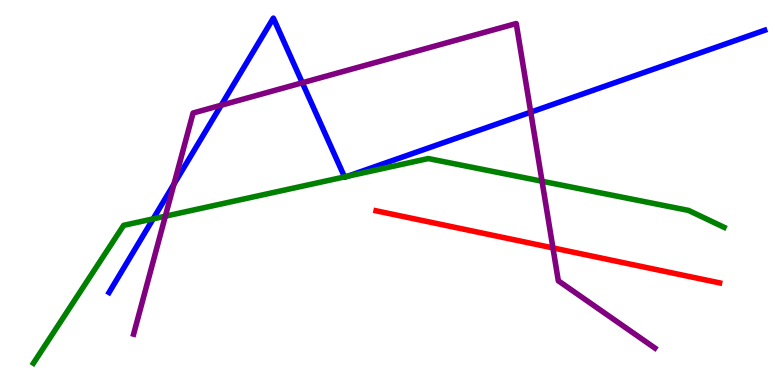[{'lines': ['blue', 'red'], 'intersections': []}, {'lines': ['green', 'red'], 'intersections': []}, {'lines': ['purple', 'red'], 'intersections': [{'x': 7.13, 'y': 3.56}]}, {'lines': ['blue', 'green'], 'intersections': [{'x': 1.98, 'y': 4.32}, {'x': 4.45, 'y': 5.4}, {'x': 4.49, 'y': 5.42}]}, {'lines': ['blue', 'purple'], 'intersections': [{'x': 2.24, 'y': 5.22}, {'x': 2.85, 'y': 7.27}, {'x': 3.9, 'y': 7.85}, {'x': 6.85, 'y': 7.09}]}, {'lines': ['green', 'purple'], 'intersections': [{'x': 2.13, 'y': 4.38}, {'x': 6.99, 'y': 5.29}]}]